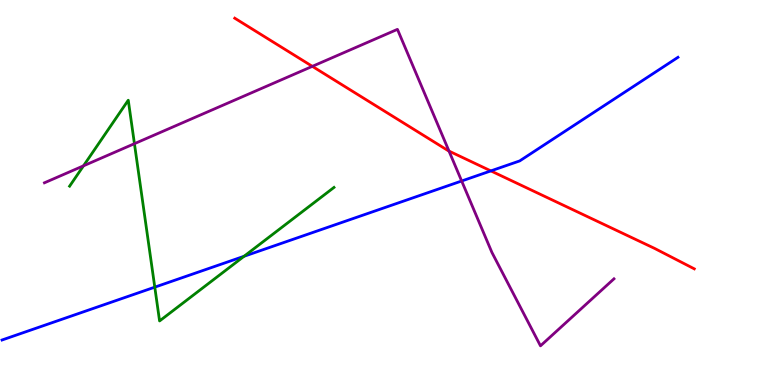[{'lines': ['blue', 'red'], 'intersections': [{'x': 6.33, 'y': 5.56}]}, {'lines': ['green', 'red'], 'intersections': []}, {'lines': ['purple', 'red'], 'intersections': [{'x': 4.03, 'y': 8.28}, {'x': 5.79, 'y': 6.08}]}, {'lines': ['blue', 'green'], 'intersections': [{'x': 2.0, 'y': 2.54}, {'x': 3.15, 'y': 3.34}]}, {'lines': ['blue', 'purple'], 'intersections': [{'x': 5.96, 'y': 5.3}]}, {'lines': ['green', 'purple'], 'intersections': [{'x': 1.08, 'y': 5.69}, {'x': 1.73, 'y': 6.27}]}]